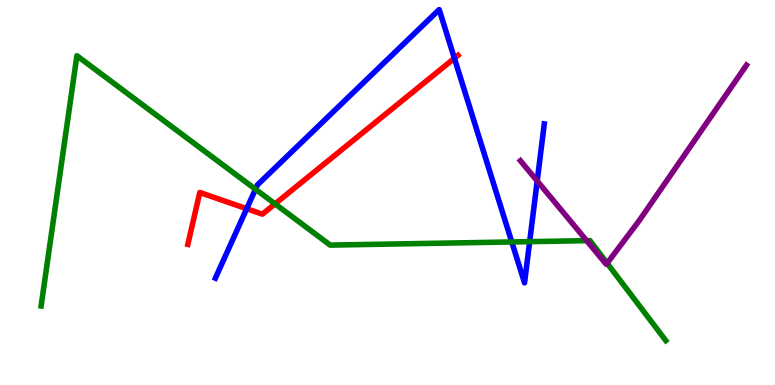[{'lines': ['blue', 'red'], 'intersections': [{'x': 3.18, 'y': 4.58}, {'x': 5.86, 'y': 8.49}]}, {'lines': ['green', 'red'], 'intersections': [{'x': 3.55, 'y': 4.7}]}, {'lines': ['purple', 'red'], 'intersections': []}, {'lines': ['blue', 'green'], 'intersections': [{'x': 3.3, 'y': 5.08}, {'x': 6.6, 'y': 3.72}, {'x': 6.83, 'y': 3.72}]}, {'lines': ['blue', 'purple'], 'intersections': [{'x': 6.93, 'y': 5.3}]}, {'lines': ['green', 'purple'], 'intersections': [{'x': 7.57, 'y': 3.75}, {'x': 7.83, 'y': 3.16}]}]